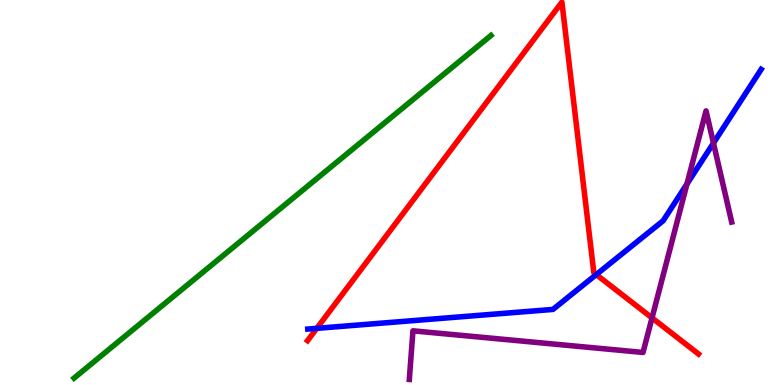[{'lines': ['blue', 'red'], 'intersections': [{'x': 4.09, 'y': 1.47}, {'x': 7.69, 'y': 2.87}]}, {'lines': ['green', 'red'], 'intersections': []}, {'lines': ['purple', 'red'], 'intersections': [{'x': 8.41, 'y': 1.74}]}, {'lines': ['blue', 'green'], 'intersections': []}, {'lines': ['blue', 'purple'], 'intersections': [{'x': 8.86, 'y': 5.22}, {'x': 9.21, 'y': 6.28}]}, {'lines': ['green', 'purple'], 'intersections': []}]